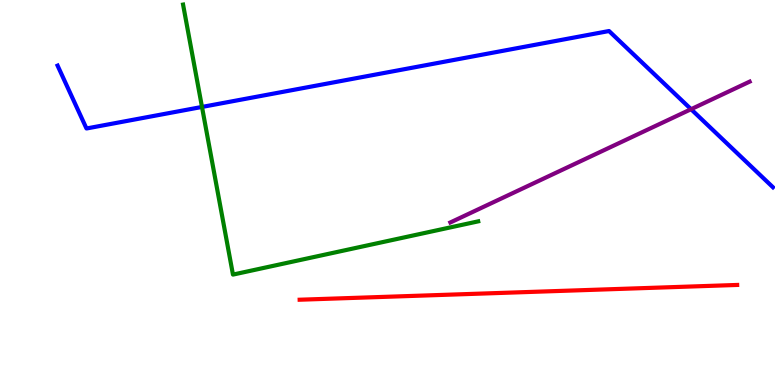[{'lines': ['blue', 'red'], 'intersections': []}, {'lines': ['green', 'red'], 'intersections': []}, {'lines': ['purple', 'red'], 'intersections': []}, {'lines': ['blue', 'green'], 'intersections': [{'x': 2.61, 'y': 7.22}]}, {'lines': ['blue', 'purple'], 'intersections': [{'x': 8.92, 'y': 7.16}]}, {'lines': ['green', 'purple'], 'intersections': []}]